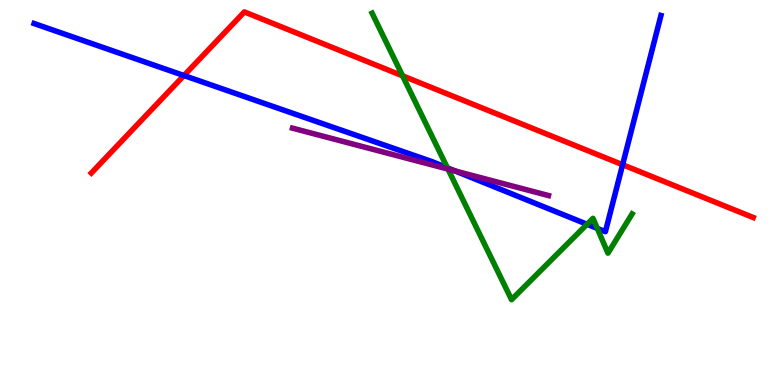[{'lines': ['blue', 'red'], 'intersections': [{'x': 2.37, 'y': 8.04}, {'x': 8.03, 'y': 5.72}]}, {'lines': ['green', 'red'], 'intersections': [{'x': 5.19, 'y': 8.03}]}, {'lines': ['purple', 'red'], 'intersections': []}, {'lines': ['blue', 'green'], 'intersections': [{'x': 5.77, 'y': 5.64}, {'x': 7.57, 'y': 4.18}, {'x': 7.71, 'y': 4.07}]}, {'lines': ['blue', 'purple'], 'intersections': [{'x': 5.87, 'y': 5.56}]}, {'lines': ['green', 'purple'], 'intersections': [{'x': 5.78, 'y': 5.61}]}]